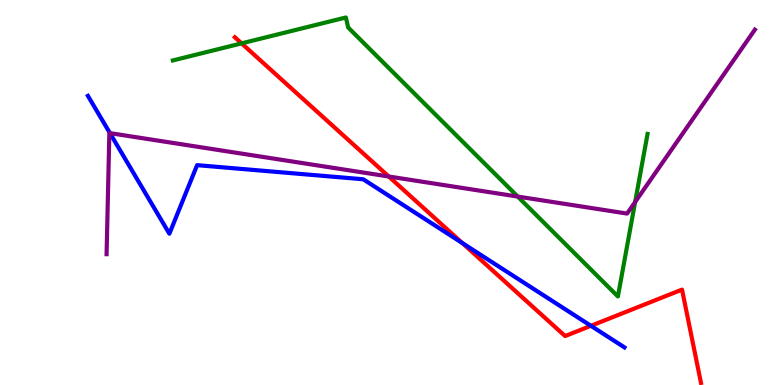[{'lines': ['blue', 'red'], 'intersections': [{'x': 5.96, 'y': 3.69}, {'x': 7.62, 'y': 1.54}]}, {'lines': ['green', 'red'], 'intersections': [{'x': 3.12, 'y': 8.87}]}, {'lines': ['purple', 'red'], 'intersections': [{'x': 5.02, 'y': 5.42}]}, {'lines': ['blue', 'green'], 'intersections': []}, {'lines': ['blue', 'purple'], 'intersections': [{'x': 1.42, 'y': 6.54}]}, {'lines': ['green', 'purple'], 'intersections': [{'x': 6.68, 'y': 4.89}, {'x': 8.2, 'y': 4.75}]}]